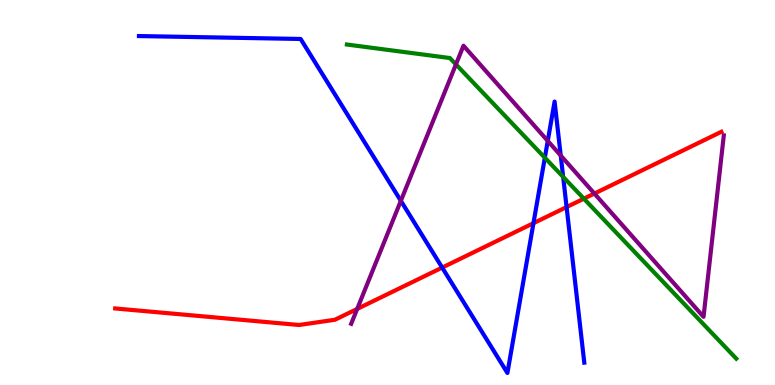[{'lines': ['blue', 'red'], 'intersections': [{'x': 5.71, 'y': 3.05}, {'x': 6.88, 'y': 4.2}, {'x': 7.31, 'y': 4.62}]}, {'lines': ['green', 'red'], 'intersections': [{'x': 7.53, 'y': 4.84}]}, {'lines': ['purple', 'red'], 'intersections': [{'x': 4.61, 'y': 1.98}, {'x': 7.67, 'y': 4.97}]}, {'lines': ['blue', 'green'], 'intersections': [{'x': 7.03, 'y': 5.9}, {'x': 7.27, 'y': 5.4}]}, {'lines': ['blue', 'purple'], 'intersections': [{'x': 5.17, 'y': 4.78}, {'x': 7.07, 'y': 6.34}, {'x': 7.24, 'y': 5.96}]}, {'lines': ['green', 'purple'], 'intersections': [{'x': 5.88, 'y': 8.33}]}]